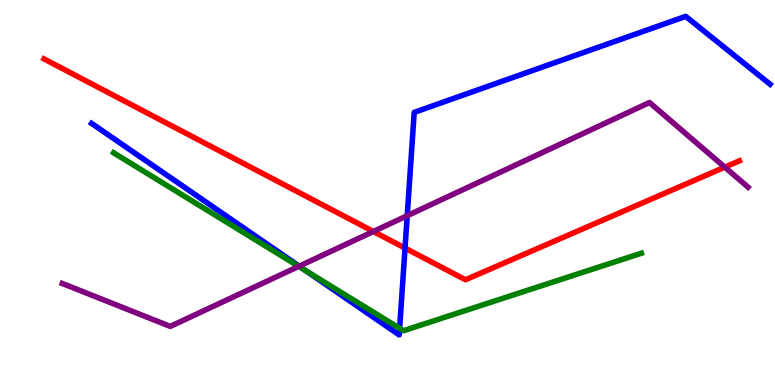[{'lines': ['blue', 'red'], 'intersections': [{'x': 5.23, 'y': 3.56}]}, {'lines': ['green', 'red'], 'intersections': []}, {'lines': ['purple', 'red'], 'intersections': [{'x': 4.82, 'y': 3.99}, {'x': 9.35, 'y': 5.66}]}, {'lines': ['blue', 'green'], 'intersections': [{'x': 3.95, 'y': 2.96}, {'x': 5.16, 'y': 1.47}]}, {'lines': ['blue', 'purple'], 'intersections': [{'x': 3.86, 'y': 3.09}, {'x': 5.25, 'y': 4.4}]}, {'lines': ['green', 'purple'], 'intersections': [{'x': 3.85, 'y': 3.08}]}]